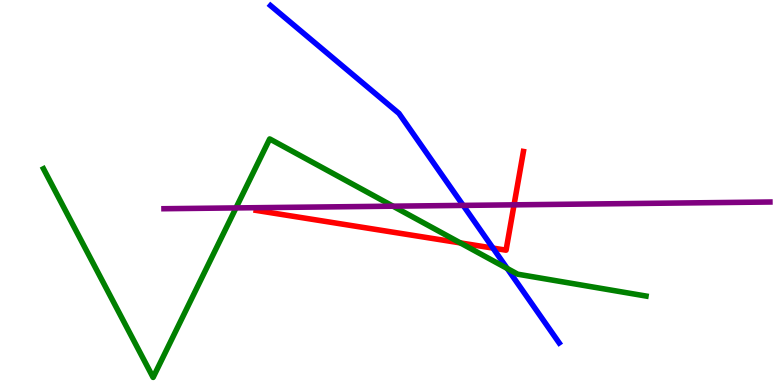[{'lines': ['blue', 'red'], 'intersections': [{'x': 6.36, 'y': 3.56}]}, {'lines': ['green', 'red'], 'intersections': [{'x': 5.94, 'y': 3.69}]}, {'lines': ['purple', 'red'], 'intersections': [{'x': 6.63, 'y': 4.68}]}, {'lines': ['blue', 'green'], 'intersections': [{'x': 6.54, 'y': 3.03}]}, {'lines': ['blue', 'purple'], 'intersections': [{'x': 5.98, 'y': 4.66}]}, {'lines': ['green', 'purple'], 'intersections': [{'x': 3.04, 'y': 4.6}, {'x': 5.07, 'y': 4.64}]}]